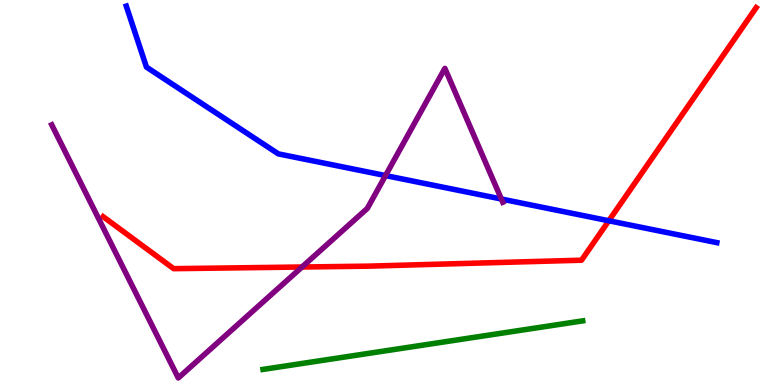[{'lines': ['blue', 'red'], 'intersections': [{'x': 7.86, 'y': 4.27}]}, {'lines': ['green', 'red'], 'intersections': []}, {'lines': ['purple', 'red'], 'intersections': [{'x': 3.9, 'y': 3.06}]}, {'lines': ['blue', 'green'], 'intersections': []}, {'lines': ['blue', 'purple'], 'intersections': [{'x': 4.97, 'y': 5.44}, {'x': 6.47, 'y': 4.83}]}, {'lines': ['green', 'purple'], 'intersections': []}]